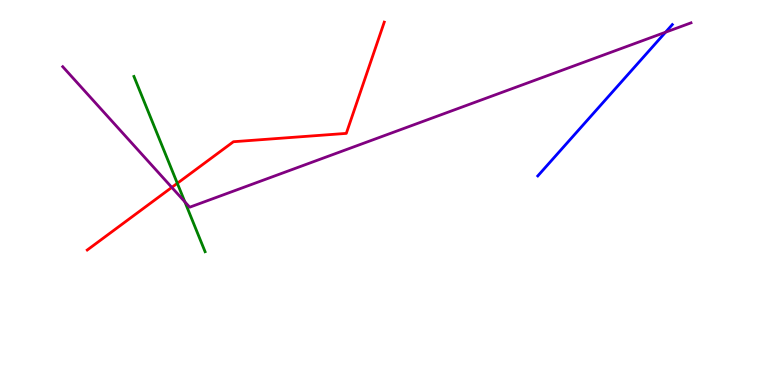[{'lines': ['blue', 'red'], 'intersections': []}, {'lines': ['green', 'red'], 'intersections': [{'x': 2.29, 'y': 5.24}]}, {'lines': ['purple', 'red'], 'intersections': [{'x': 2.22, 'y': 5.13}]}, {'lines': ['blue', 'green'], 'intersections': []}, {'lines': ['blue', 'purple'], 'intersections': [{'x': 8.59, 'y': 9.16}]}, {'lines': ['green', 'purple'], 'intersections': [{'x': 2.39, 'y': 4.76}]}]